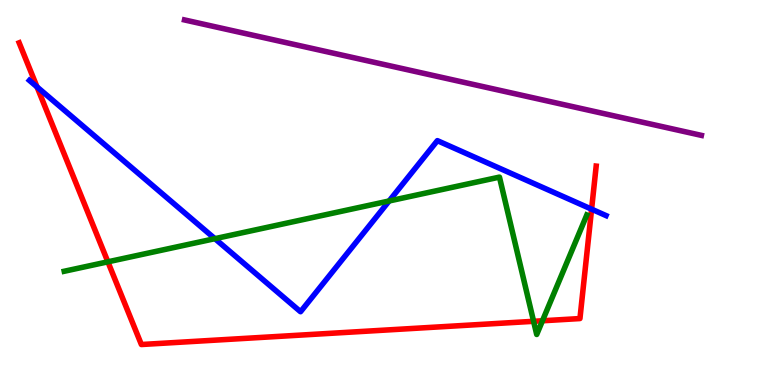[{'lines': ['blue', 'red'], 'intersections': [{'x': 0.478, 'y': 7.74}, {'x': 7.63, 'y': 4.57}]}, {'lines': ['green', 'red'], 'intersections': [{'x': 1.39, 'y': 3.2}, {'x': 6.89, 'y': 1.65}, {'x': 7.0, 'y': 1.67}]}, {'lines': ['purple', 'red'], 'intersections': []}, {'lines': ['blue', 'green'], 'intersections': [{'x': 2.77, 'y': 3.8}, {'x': 5.02, 'y': 4.78}]}, {'lines': ['blue', 'purple'], 'intersections': []}, {'lines': ['green', 'purple'], 'intersections': []}]